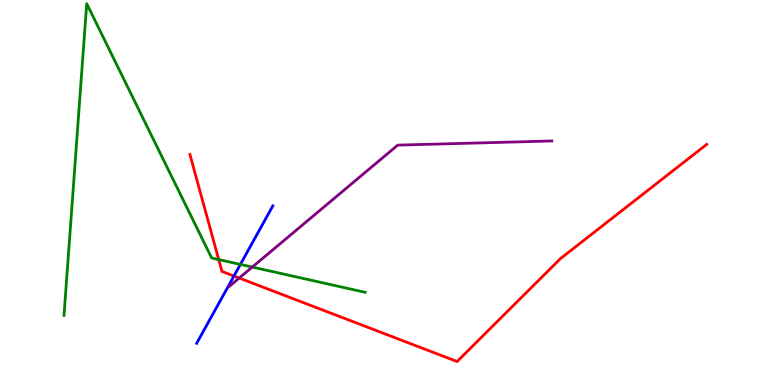[{'lines': ['blue', 'red'], 'intersections': [{'x': 3.02, 'y': 2.83}]}, {'lines': ['green', 'red'], 'intersections': [{'x': 2.82, 'y': 3.26}]}, {'lines': ['purple', 'red'], 'intersections': [{'x': 3.09, 'y': 2.78}]}, {'lines': ['blue', 'green'], 'intersections': [{'x': 3.1, 'y': 3.13}]}, {'lines': ['blue', 'purple'], 'intersections': []}, {'lines': ['green', 'purple'], 'intersections': [{'x': 3.26, 'y': 3.06}]}]